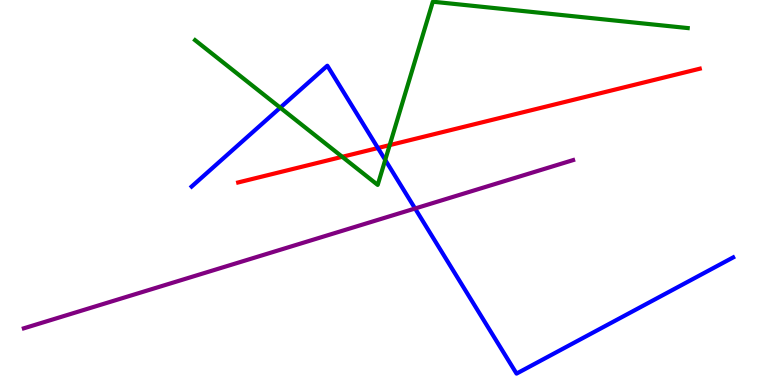[{'lines': ['blue', 'red'], 'intersections': [{'x': 4.88, 'y': 6.16}]}, {'lines': ['green', 'red'], 'intersections': [{'x': 4.42, 'y': 5.93}, {'x': 5.03, 'y': 6.23}]}, {'lines': ['purple', 'red'], 'intersections': []}, {'lines': ['blue', 'green'], 'intersections': [{'x': 3.62, 'y': 7.2}, {'x': 4.97, 'y': 5.85}]}, {'lines': ['blue', 'purple'], 'intersections': [{'x': 5.36, 'y': 4.58}]}, {'lines': ['green', 'purple'], 'intersections': []}]